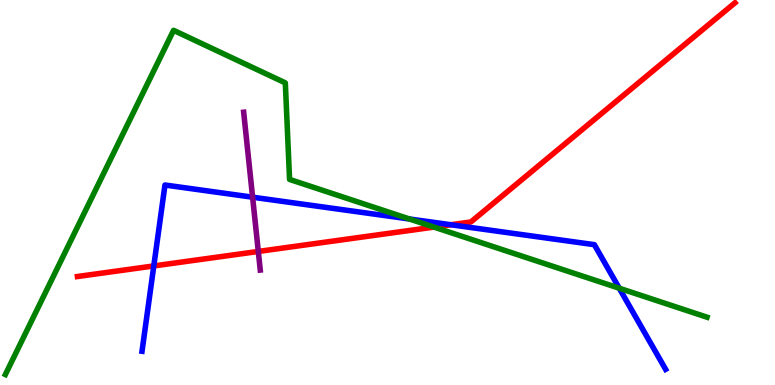[{'lines': ['blue', 'red'], 'intersections': [{'x': 1.98, 'y': 3.09}, {'x': 5.82, 'y': 4.16}]}, {'lines': ['green', 'red'], 'intersections': [{'x': 5.6, 'y': 4.1}]}, {'lines': ['purple', 'red'], 'intersections': [{'x': 3.33, 'y': 3.47}]}, {'lines': ['blue', 'green'], 'intersections': [{'x': 5.28, 'y': 4.31}, {'x': 7.99, 'y': 2.51}]}, {'lines': ['blue', 'purple'], 'intersections': [{'x': 3.26, 'y': 4.88}]}, {'lines': ['green', 'purple'], 'intersections': []}]